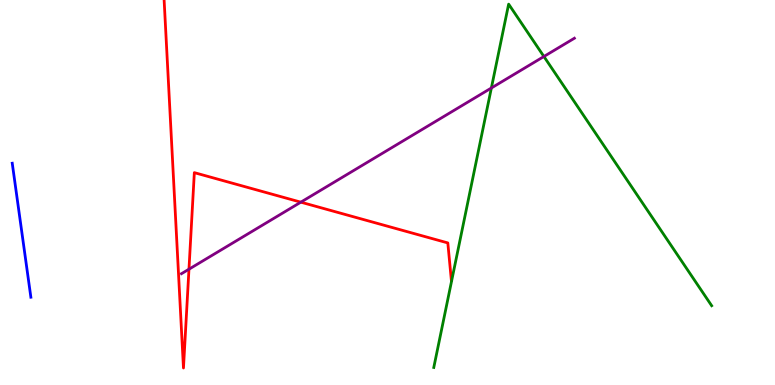[{'lines': ['blue', 'red'], 'intersections': []}, {'lines': ['green', 'red'], 'intersections': []}, {'lines': ['purple', 'red'], 'intersections': [{'x': 2.44, 'y': 3.01}, {'x': 3.88, 'y': 4.75}]}, {'lines': ['blue', 'green'], 'intersections': []}, {'lines': ['blue', 'purple'], 'intersections': []}, {'lines': ['green', 'purple'], 'intersections': [{'x': 6.34, 'y': 7.71}, {'x': 7.02, 'y': 8.53}]}]